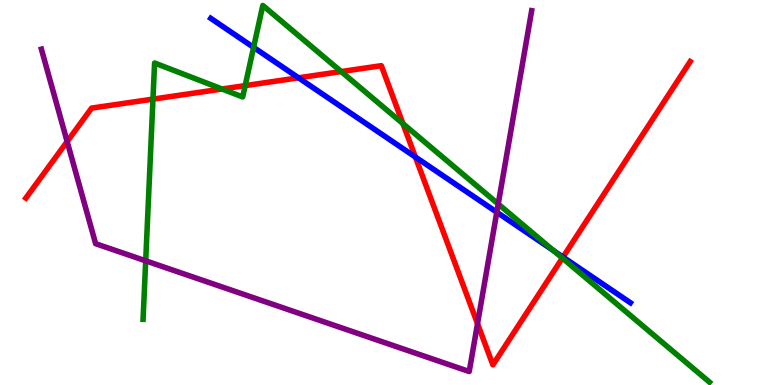[{'lines': ['blue', 'red'], 'intersections': [{'x': 3.85, 'y': 7.98}, {'x': 5.36, 'y': 5.92}, {'x': 7.26, 'y': 3.32}]}, {'lines': ['green', 'red'], 'intersections': [{'x': 1.97, 'y': 7.43}, {'x': 2.87, 'y': 7.69}, {'x': 3.16, 'y': 7.78}, {'x': 4.4, 'y': 8.14}, {'x': 5.2, 'y': 6.79}, {'x': 7.26, 'y': 3.3}]}, {'lines': ['purple', 'red'], 'intersections': [{'x': 0.866, 'y': 6.32}, {'x': 6.16, 'y': 1.59}]}, {'lines': ['blue', 'green'], 'intersections': [{'x': 3.27, 'y': 8.77}, {'x': 7.14, 'y': 3.49}]}, {'lines': ['blue', 'purple'], 'intersections': [{'x': 6.41, 'y': 4.49}]}, {'lines': ['green', 'purple'], 'intersections': [{'x': 1.88, 'y': 3.23}, {'x': 6.43, 'y': 4.7}]}]